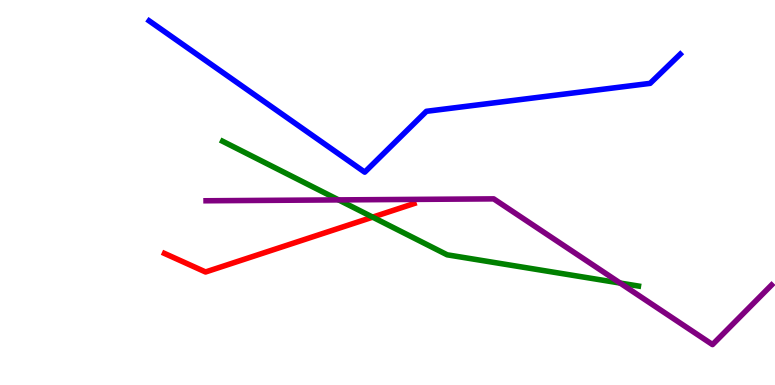[{'lines': ['blue', 'red'], 'intersections': []}, {'lines': ['green', 'red'], 'intersections': [{'x': 4.81, 'y': 4.36}]}, {'lines': ['purple', 'red'], 'intersections': []}, {'lines': ['blue', 'green'], 'intersections': []}, {'lines': ['blue', 'purple'], 'intersections': []}, {'lines': ['green', 'purple'], 'intersections': [{'x': 4.37, 'y': 4.81}, {'x': 8.0, 'y': 2.65}]}]